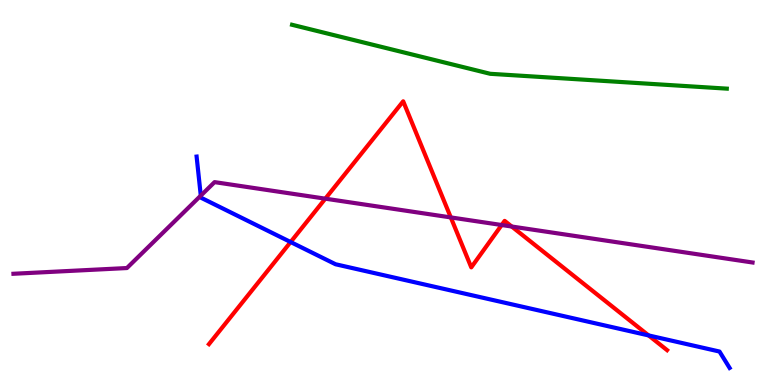[{'lines': ['blue', 'red'], 'intersections': [{'x': 3.75, 'y': 3.71}, {'x': 8.37, 'y': 1.29}]}, {'lines': ['green', 'red'], 'intersections': []}, {'lines': ['purple', 'red'], 'intersections': [{'x': 4.2, 'y': 4.84}, {'x': 5.82, 'y': 4.35}, {'x': 6.47, 'y': 4.16}, {'x': 6.6, 'y': 4.12}]}, {'lines': ['blue', 'green'], 'intersections': []}, {'lines': ['blue', 'purple'], 'intersections': [{'x': 2.59, 'y': 4.92}]}, {'lines': ['green', 'purple'], 'intersections': []}]